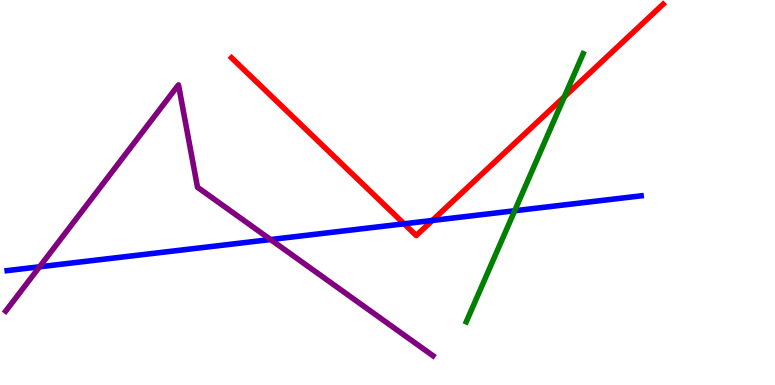[{'lines': ['blue', 'red'], 'intersections': [{'x': 5.21, 'y': 4.19}, {'x': 5.58, 'y': 4.27}]}, {'lines': ['green', 'red'], 'intersections': [{'x': 7.28, 'y': 7.49}]}, {'lines': ['purple', 'red'], 'intersections': []}, {'lines': ['blue', 'green'], 'intersections': [{'x': 6.64, 'y': 4.53}]}, {'lines': ['blue', 'purple'], 'intersections': [{'x': 0.511, 'y': 3.07}, {'x': 3.49, 'y': 3.78}]}, {'lines': ['green', 'purple'], 'intersections': []}]